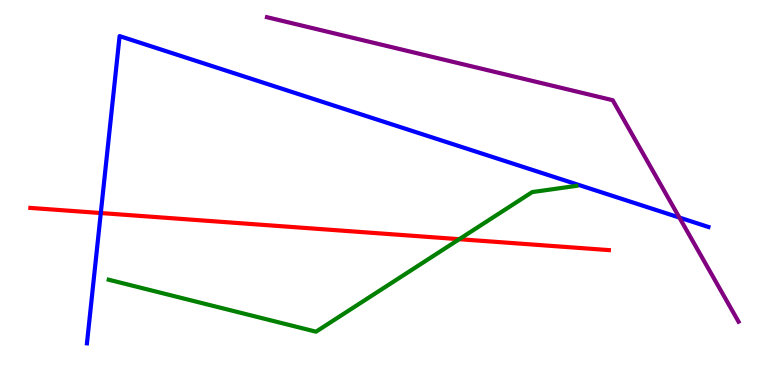[{'lines': ['blue', 'red'], 'intersections': [{'x': 1.3, 'y': 4.47}]}, {'lines': ['green', 'red'], 'intersections': [{'x': 5.93, 'y': 3.79}]}, {'lines': ['purple', 'red'], 'intersections': []}, {'lines': ['blue', 'green'], 'intersections': []}, {'lines': ['blue', 'purple'], 'intersections': [{'x': 8.77, 'y': 4.35}]}, {'lines': ['green', 'purple'], 'intersections': []}]